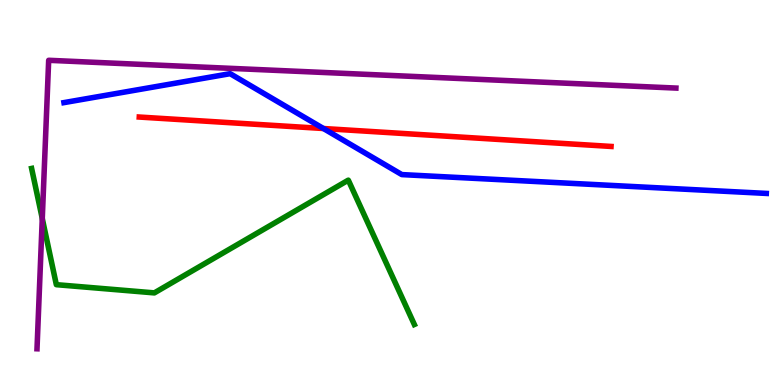[{'lines': ['blue', 'red'], 'intersections': [{'x': 4.17, 'y': 6.66}]}, {'lines': ['green', 'red'], 'intersections': []}, {'lines': ['purple', 'red'], 'intersections': []}, {'lines': ['blue', 'green'], 'intersections': []}, {'lines': ['blue', 'purple'], 'intersections': []}, {'lines': ['green', 'purple'], 'intersections': [{'x': 0.545, 'y': 4.32}]}]